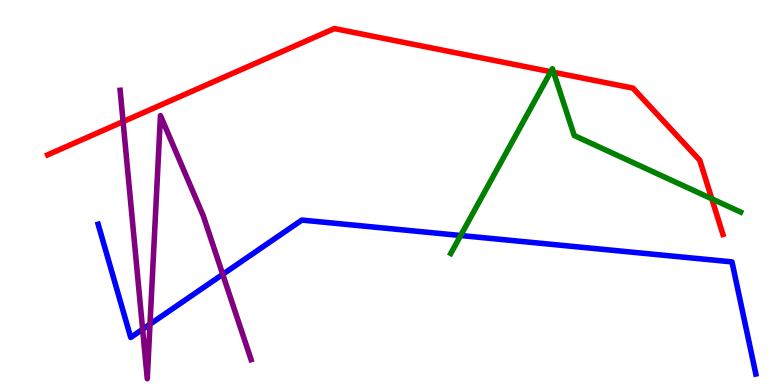[{'lines': ['blue', 'red'], 'intersections': []}, {'lines': ['green', 'red'], 'intersections': [{'x': 7.11, 'y': 8.14}, {'x': 7.14, 'y': 8.12}, {'x': 9.18, 'y': 4.84}]}, {'lines': ['purple', 'red'], 'intersections': [{'x': 1.59, 'y': 6.84}]}, {'lines': ['blue', 'green'], 'intersections': [{'x': 5.94, 'y': 3.88}]}, {'lines': ['blue', 'purple'], 'intersections': [{'x': 1.84, 'y': 1.45}, {'x': 1.94, 'y': 1.58}, {'x': 2.87, 'y': 2.87}]}, {'lines': ['green', 'purple'], 'intersections': []}]